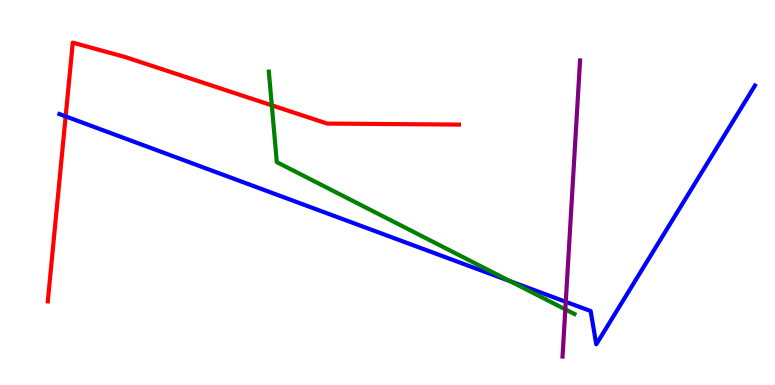[{'lines': ['blue', 'red'], 'intersections': [{'x': 0.847, 'y': 6.98}]}, {'lines': ['green', 'red'], 'intersections': [{'x': 3.51, 'y': 7.26}]}, {'lines': ['purple', 'red'], 'intersections': []}, {'lines': ['blue', 'green'], 'intersections': [{'x': 6.58, 'y': 2.7}]}, {'lines': ['blue', 'purple'], 'intersections': [{'x': 7.3, 'y': 2.16}]}, {'lines': ['green', 'purple'], 'intersections': [{'x': 7.29, 'y': 1.96}]}]